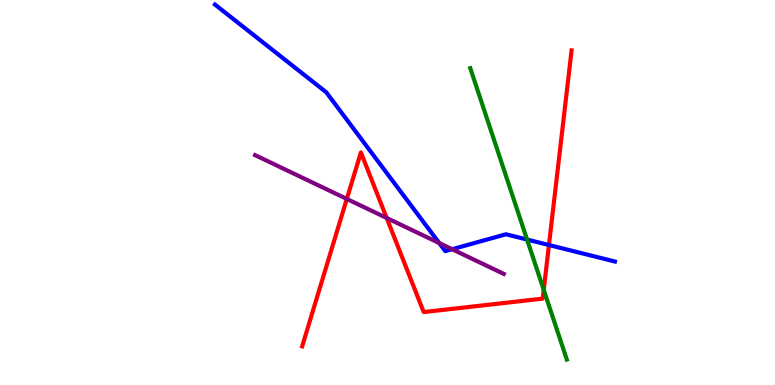[{'lines': ['blue', 'red'], 'intersections': [{'x': 7.08, 'y': 3.64}]}, {'lines': ['green', 'red'], 'intersections': [{'x': 7.02, 'y': 2.47}]}, {'lines': ['purple', 'red'], 'intersections': [{'x': 4.48, 'y': 4.83}, {'x': 4.99, 'y': 4.34}]}, {'lines': ['blue', 'green'], 'intersections': [{'x': 6.8, 'y': 3.78}]}, {'lines': ['blue', 'purple'], 'intersections': [{'x': 5.67, 'y': 3.69}, {'x': 5.83, 'y': 3.53}]}, {'lines': ['green', 'purple'], 'intersections': []}]